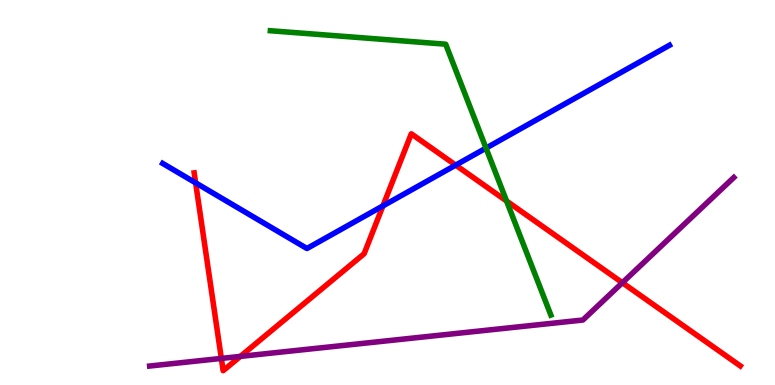[{'lines': ['blue', 'red'], 'intersections': [{'x': 2.52, 'y': 5.25}, {'x': 4.94, 'y': 4.65}, {'x': 5.88, 'y': 5.71}]}, {'lines': ['green', 'red'], 'intersections': [{'x': 6.54, 'y': 4.78}]}, {'lines': ['purple', 'red'], 'intersections': [{'x': 2.86, 'y': 0.69}, {'x': 3.1, 'y': 0.743}, {'x': 8.03, 'y': 2.66}]}, {'lines': ['blue', 'green'], 'intersections': [{'x': 6.27, 'y': 6.15}]}, {'lines': ['blue', 'purple'], 'intersections': []}, {'lines': ['green', 'purple'], 'intersections': []}]